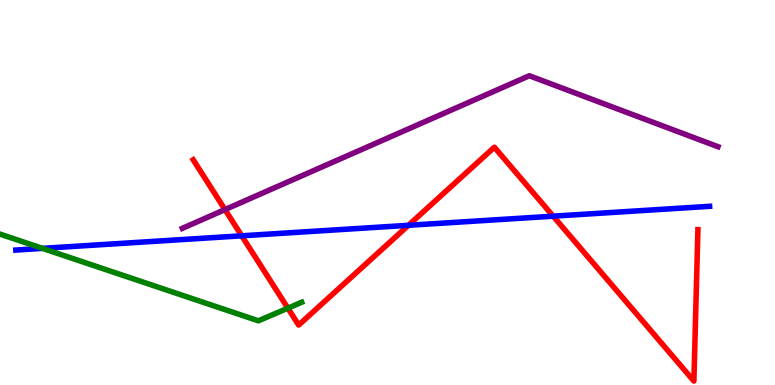[{'lines': ['blue', 'red'], 'intersections': [{'x': 3.12, 'y': 3.88}, {'x': 5.27, 'y': 4.15}, {'x': 7.14, 'y': 4.38}]}, {'lines': ['green', 'red'], 'intersections': [{'x': 3.71, 'y': 2.0}]}, {'lines': ['purple', 'red'], 'intersections': [{'x': 2.9, 'y': 4.56}]}, {'lines': ['blue', 'green'], 'intersections': [{'x': 0.549, 'y': 3.55}]}, {'lines': ['blue', 'purple'], 'intersections': []}, {'lines': ['green', 'purple'], 'intersections': []}]